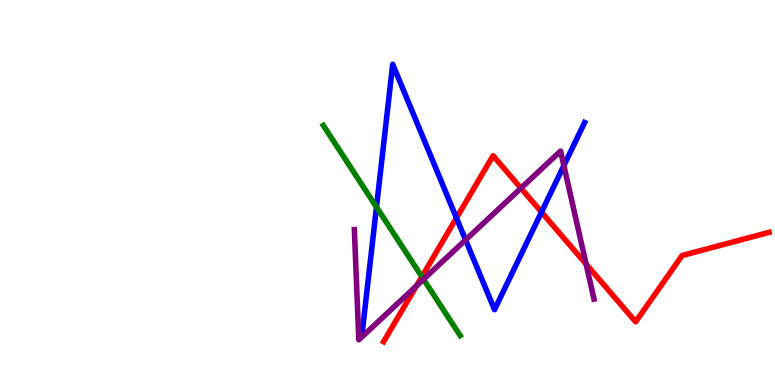[{'lines': ['blue', 'red'], 'intersections': [{'x': 5.89, 'y': 4.34}, {'x': 6.99, 'y': 4.49}]}, {'lines': ['green', 'red'], 'intersections': [{'x': 5.44, 'y': 2.81}]}, {'lines': ['purple', 'red'], 'intersections': [{'x': 5.37, 'y': 2.57}, {'x': 6.72, 'y': 5.11}, {'x': 7.56, 'y': 3.14}]}, {'lines': ['blue', 'green'], 'intersections': [{'x': 4.86, 'y': 4.62}]}, {'lines': ['blue', 'purple'], 'intersections': [{'x': 6.01, 'y': 3.77}, {'x': 7.28, 'y': 5.7}]}, {'lines': ['green', 'purple'], 'intersections': [{'x': 5.46, 'y': 2.75}]}]